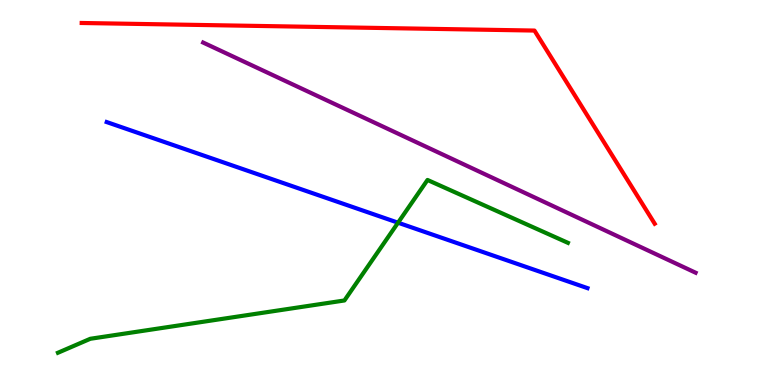[{'lines': ['blue', 'red'], 'intersections': []}, {'lines': ['green', 'red'], 'intersections': []}, {'lines': ['purple', 'red'], 'intersections': []}, {'lines': ['blue', 'green'], 'intersections': [{'x': 5.14, 'y': 4.22}]}, {'lines': ['blue', 'purple'], 'intersections': []}, {'lines': ['green', 'purple'], 'intersections': []}]